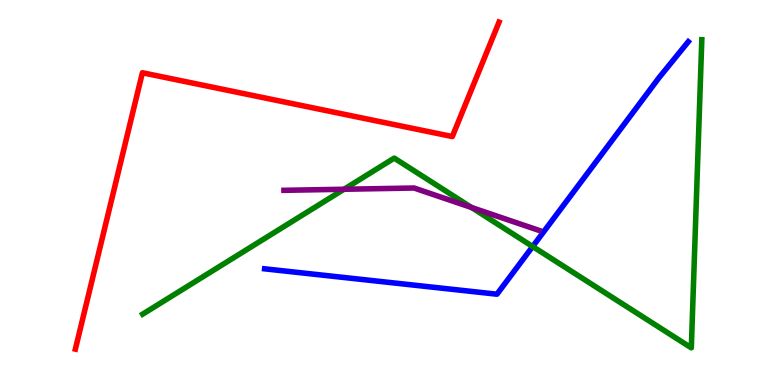[{'lines': ['blue', 'red'], 'intersections': []}, {'lines': ['green', 'red'], 'intersections': []}, {'lines': ['purple', 'red'], 'intersections': []}, {'lines': ['blue', 'green'], 'intersections': [{'x': 6.87, 'y': 3.6}]}, {'lines': ['blue', 'purple'], 'intersections': []}, {'lines': ['green', 'purple'], 'intersections': [{'x': 4.44, 'y': 5.08}, {'x': 6.09, 'y': 4.61}]}]